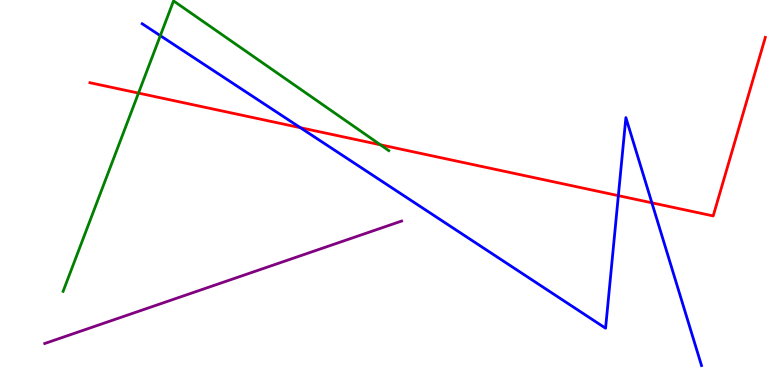[{'lines': ['blue', 'red'], 'intersections': [{'x': 3.88, 'y': 6.68}, {'x': 7.98, 'y': 4.92}, {'x': 8.41, 'y': 4.73}]}, {'lines': ['green', 'red'], 'intersections': [{'x': 1.79, 'y': 7.58}, {'x': 4.91, 'y': 6.24}]}, {'lines': ['purple', 'red'], 'intersections': []}, {'lines': ['blue', 'green'], 'intersections': [{'x': 2.07, 'y': 9.07}]}, {'lines': ['blue', 'purple'], 'intersections': []}, {'lines': ['green', 'purple'], 'intersections': []}]